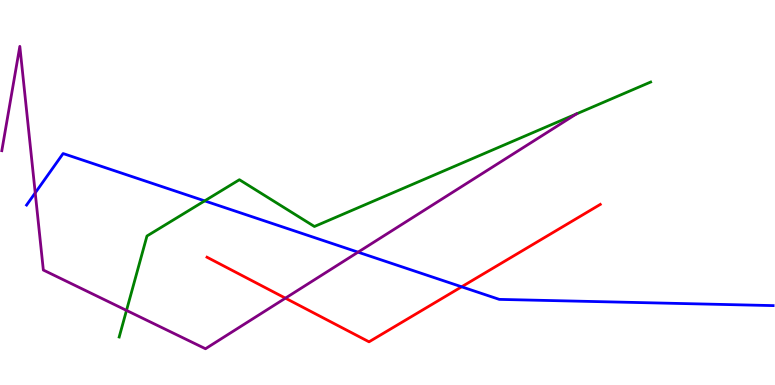[{'lines': ['blue', 'red'], 'intersections': [{'x': 5.96, 'y': 2.55}]}, {'lines': ['green', 'red'], 'intersections': []}, {'lines': ['purple', 'red'], 'intersections': [{'x': 3.68, 'y': 2.26}]}, {'lines': ['blue', 'green'], 'intersections': [{'x': 2.64, 'y': 4.78}]}, {'lines': ['blue', 'purple'], 'intersections': [{'x': 0.455, 'y': 4.99}, {'x': 4.62, 'y': 3.45}]}, {'lines': ['green', 'purple'], 'intersections': [{'x': 1.63, 'y': 1.94}, {'x': 7.44, 'y': 7.04}]}]